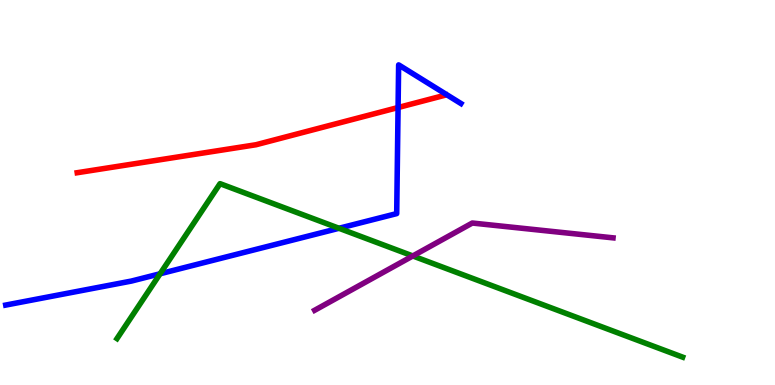[{'lines': ['blue', 'red'], 'intersections': [{'x': 5.14, 'y': 7.21}]}, {'lines': ['green', 'red'], 'intersections': []}, {'lines': ['purple', 'red'], 'intersections': []}, {'lines': ['blue', 'green'], 'intersections': [{'x': 2.07, 'y': 2.89}, {'x': 4.37, 'y': 4.07}]}, {'lines': ['blue', 'purple'], 'intersections': []}, {'lines': ['green', 'purple'], 'intersections': [{'x': 5.33, 'y': 3.35}]}]